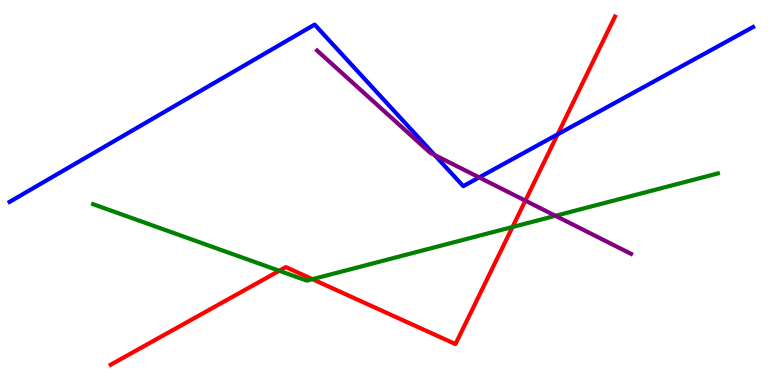[{'lines': ['blue', 'red'], 'intersections': [{'x': 7.2, 'y': 6.51}]}, {'lines': ['green', 'red'], 'intersections': [{'x': 3.6, 'y': 2.97}, {'x': 4.03, 'y': 2.75}, {'x': 6.61, 'y': 4.1}]}, {'lines': ['purple', 'red'], 'intersections': [{'x': 6.78, 'y': 4.79}]}, {'lines': ['blue', 'green'], 'intersections': []}, {'lines': ['blue', 'purple'], 'intersections': [{'x': 5.61, 'y': 5.97}, {'x': 6.18, 'y': 5.39}]}, {'lines': ['green', 'purple'], 'intersections': [{'x': 7.17, 'y': 4.39}]}]